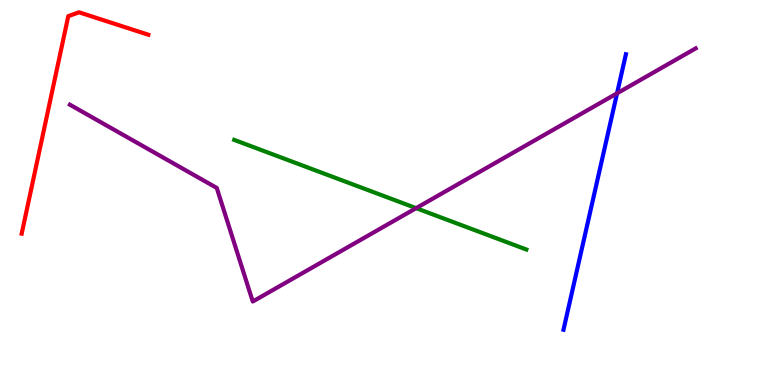[{'lines': ['blue', 'red'], 'intersections': []}, {'lines': ['green', 'red'], 'intersections': []}, {'lines': ['purple', 'red'], 'intersections': []}, {'lines': ['blue', 'green'], 'intersections': []}, {'lines': ['blue', 'purple'], 'intersections': [{'x': 7.96, 'y': 7.58}]}, {'lines': ['green', 'purple'], 'intersections': [{'x': 5.37, 'y': 4.59}]}]